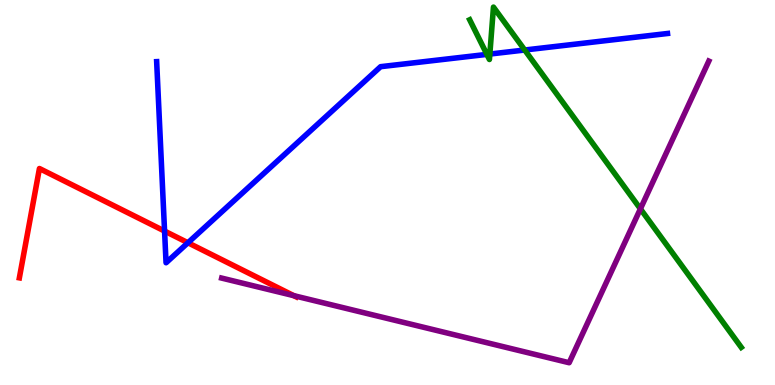[{'lines': ['blue', 'red'], 'intersections': [{'x': 2.12, 'y': 4.0}, {'x': 2.43, 'y': 3.69}]}, {'lines': ['green', 'red'], 'intersections': []}, {'lines': ['purple', 'red'], 'intersections': [{'x': 3.79, 'y': 2.32}]}, {'lines': ['blue', 'green'], 'intersections': [{'x': 6.28, 'y': 8.59}, {'x': 6.32, 'y': 8.6}, {'x': 6.77, 'y': 8.7}]}, {'lines': ['blue', 'purple'], 'intersections': []}, {'lines': ['green', 'purple'], 'intersections': [{'x': 8.26, 'y': 4.58}]}]